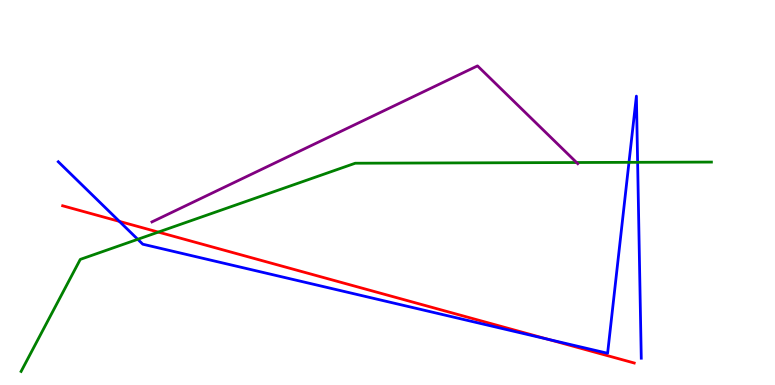[{'lines': ['blue', 'red'], 'intersections': [{'x': 1.54, 'y': 4.25}, {'x': 7.07, 'y': 1.19}]}, {'lines': ['green', 'red'], 'intersections': [{'x': 2.04, 'y': 3.97}]}, {'lines': ['purple', 'red'], 'intersections': []}, {'lines': ['blue', 'green'], 'intersections': [{'x': 1.78, 'y': 3.78}, {'x': 8.12, 'y': 5.78}, {'x': 8.23, 'y': 5.78}]}, {'lines': ['blue', 'purple'], 'intersections': []}, {'lines': ['green', 'purple'], 'intersections': [{'x': 7.44, 'y': 5.78}]}]